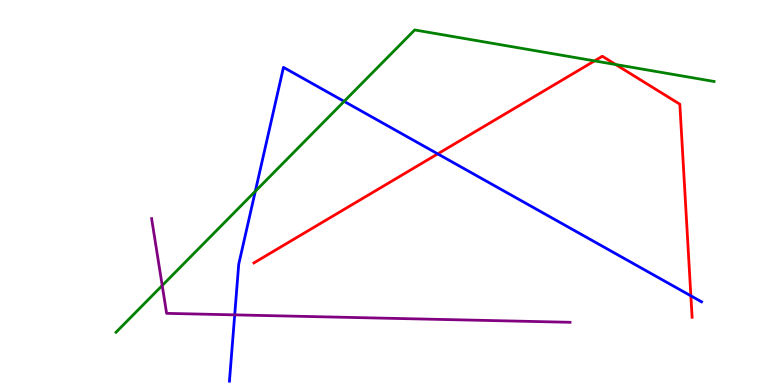[{'lines': ['blue', 'red'], 'intersections': [{'x': 5.65, 'y': 6.0}, {'x': 8.91, 'y': 2.32}]}, {'lines': ['green', 'red'], 'intersections': [{'x': 7.67, 'y': 8.42}, {'x': 7.94, 'y': 8.32}]}, {'lines': ['purple', 'red'], 'intersections': []}, {'lines': ['blue', 'green'], 'intersections': [{'x': 3.29, 'y': 5.03}, {'x': 4.44, 'y': 7.37}]}, {'lines': ['blue', 'purple'], 'intersections': [{'x': 3.03, 'y': 1.82}]}, {'lines': ['green', 'purple'], 'intersections': [{'x': 2.09, 'y': 2.58}]}]